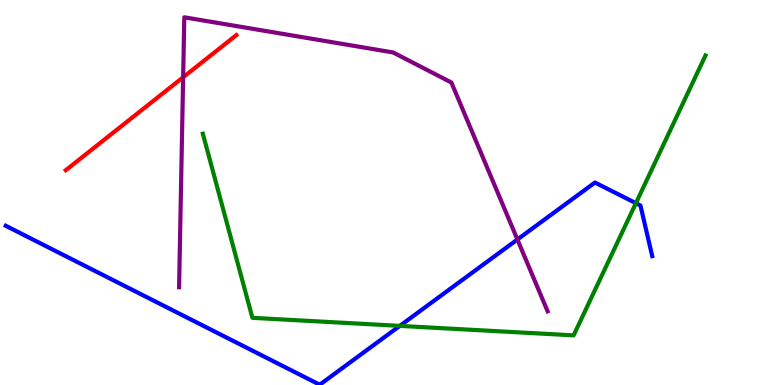[{'lines': ['blue', 'red'], 'intersections': []}, {'lines': ['green', 'red'], 'intersections': []}, {'lines': ['purple', 'red'], 'intersections': [{'x': 2.36, 'y': 7.99}]}, {'lines': ['blue', 'green'], 'intersections': [{'x': 5.16, 'y': 1.54}, {'x': 8.21, 'y': 4.72}]}, {'lines': ['blue', 'purple'], 'intersections': [{'x': 6.68, 'y': 3.78}]}, {'lines': ['green', 'purple'], 'intersections': []}]